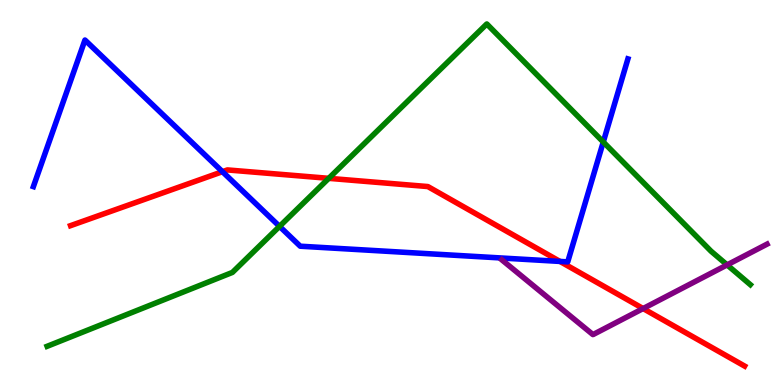[{'lines': ['blue', 'red'], 'intersections': [{'x': 2.87, 'y': 5.54}, {'x': 7.23, 'y': 3.21}]}, {'lines': ['green', 'red'], 'intersections': [{'x': 4.24, 'y': 5.37}]}, {'lines': ['purple', 'red'], 'intersections': [{'x': 8.3, 'y': 1.99}]}, {'lines': ['blue', 'green'], 'intersections': [{'x': 3.61, 'y': 4.12}, {'x': 7.78, 'y': 6.31}]}, {'lines': ['blue', 'purple'], 'intersections': []}, {'lines': ['green', 'purple'], 'intersections': [{'x': 9.38, 'y': 3.12}]}]